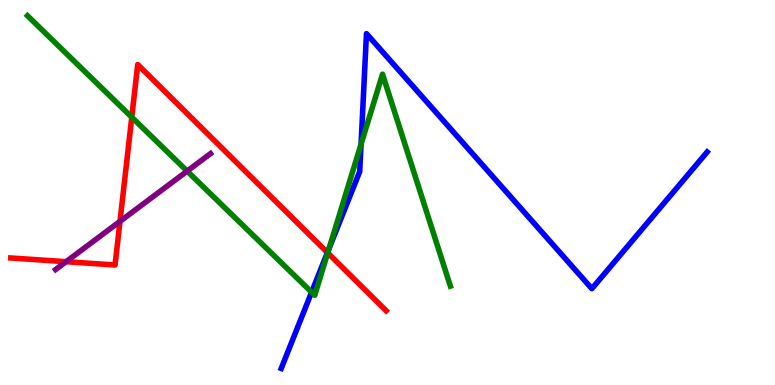[{'lines': ['blue', 'red'], 'intersections': [{'x': 4.22, 'y': 3.44}]}, {'lines': ['green', 'red'], 'intersections': [{'x': 1.7, 'y': 6.96}, {'x': 4.23, 'y': 3.43}]}, {'lines': ['purple', 'red'], 'intersections': [{'x': 0.853, 'y': 3.2}, {'x': 1.55, 'y': 4.25}]}, {'lines': ['blue', 'green'], 'intersections': [{'x': 4.02, 'y': 2.41}, {'x': 4.25, 'y': 3.55}, {'x': 4.66, 'y': 6.25}]}, {'lines': ['blue', 'purple'], 'intersections': []}, {'lines': ['green', 'purple'], 'intersections': [{'x': 2.41, 'y': 5.56}]}]